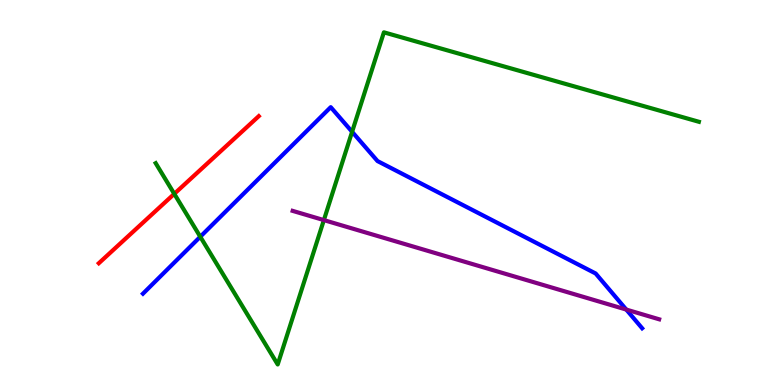[{'lines': ['blue', 'red'], 'intersections': []}, {'lines': ['green', 'red'], 'intersections': [{'x': 2.25, 'y': 4.96}]}, {'lines': ['purple', 'red'], 'intersections': []}, {'lines': ['blue', 'green'], 'intersections': [{'x': 2.58, 'y': 3.85}, {'x': 4.54, 'y': 6.58}]}, {'lines': ['blue', 'purple'], 'intersections': [{'x': 8.08, 'y': 1.96}]}, {'lines': ['green', 'purple'], 'intersections': [{'x': 4.18, 'y': 4.28}]}]